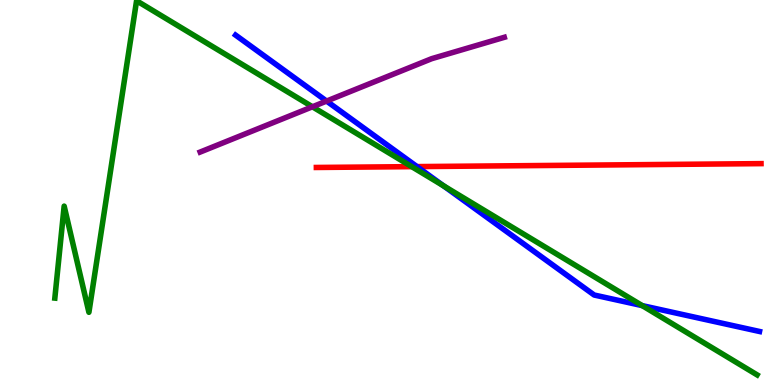[{'lines': ['blue', 'red'], 'intersections': [{'x': 5.38, 'y': 5.67}]}, {'lines': ['green', 'red'], 'intersections': [{'x': 5.31, 'y': 5.67}]}, {'lines': ['purple', 'red'], 'intersections': []}, {'lines': ['blue', 'green'], 'intersections': [{'x': 5.72, 'y': 5.17}, {'x': 8.29, 'y': 2.06}]}, {'lines': ['blue', 'purple'], 'intersections': [{'x': 4.21, 'y': 7.37}]}, {'lines': ['green', 'purple'], 'intersections': [{'x': 4.03, 'y': 7.23}]}]